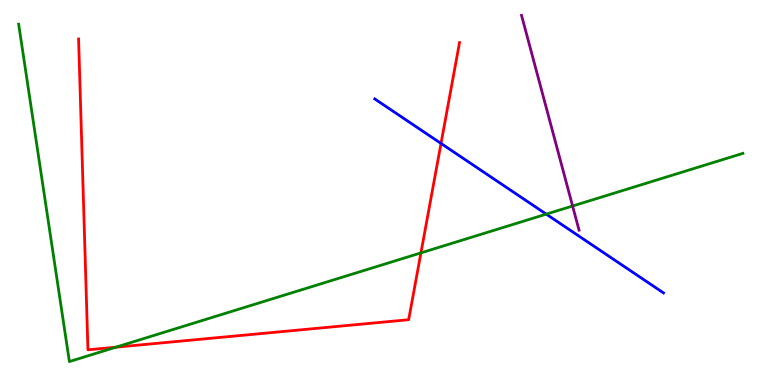[{'lines': ['blue', 'red'], 'intersections': [{'x': 5.69, 'y': 6.27}]}, {'lines': ['green', 'red'], 'intersections': [{'x': 1.5, 'y': 0.982}, {'x': 5.43, 'y': 3.43}]}, {'lines': ['purple', 'red'], 'intersections': []}, {'lines': ['blue', 'green'], 'intersections': [{'x': 7.05, 'y': 4.44}]}, {'lines': ['blue', 'purple'], 'intersections': []}, {'lines': ['green', 'purple'], 'intersections': [{'x': 7.39, 'y': 4.65}]}]